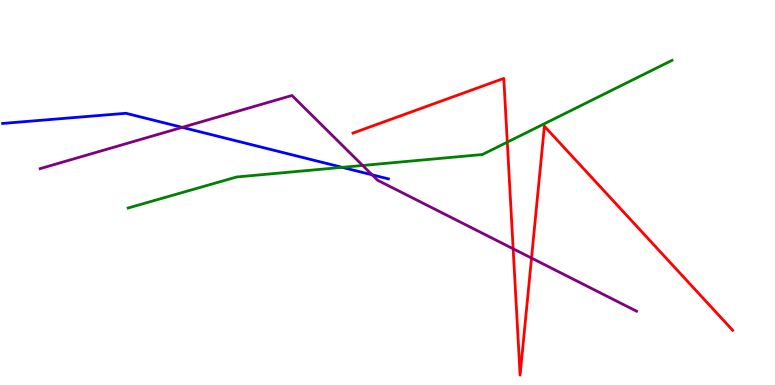[{'lines': ['blue', 'red'], 'intersections': []}, {'lines': ['green', 'red'], 'intersections': [{'x': 6.55, 'y': 6.31}]}, {'lines': ['purple', 'red'], 'intersections': [{'x': 6.62, 'y': 3.54}, {'x': 6.86, 'y': 3.3}]}, {'lines': ['blue', 'green'], 'intersections': [{'x': 4.42, 'y': 5.65}]}, {'lines': ['blue', 'purple'], 'intersections': [{'x': 2.35, 'y': 6.69}, {'x': 4.8, 'y': 5.46}]}, {'lines': ['green', 'purple'], 'intersections': [{'x': 4.68, 'y': 5.7}]}]